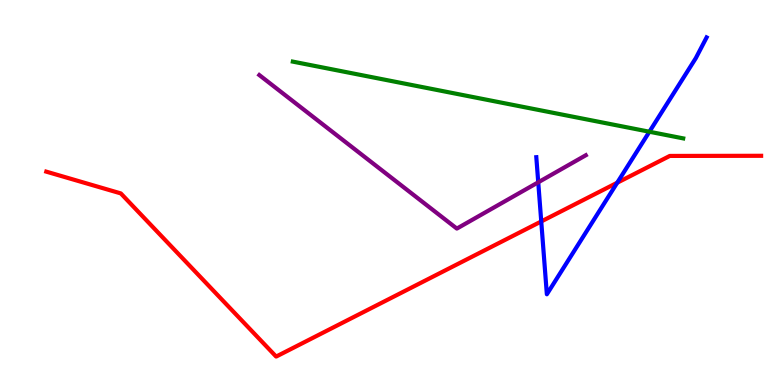[{'lines': ['blue', 'red'], 'intersections': [{'x': 6.98, 'y': 4.25}, {'x': 7.96, 'y': 5.25}]}, {'lines': ['green', 'red'], 'intersections': []}, {'lines': ['purple', 'red'], 'intersections': []}, {'lines': ['blue', 'green'], 'intersections': [{'x': 8.38, 'y': 6.58}]}, {'lines': ['blue', 'purple'], 'intersections': [{'x': 6.95, 'y': 5.26}]}, {'lines': ['green', 'purple'], 'intersections': []}]